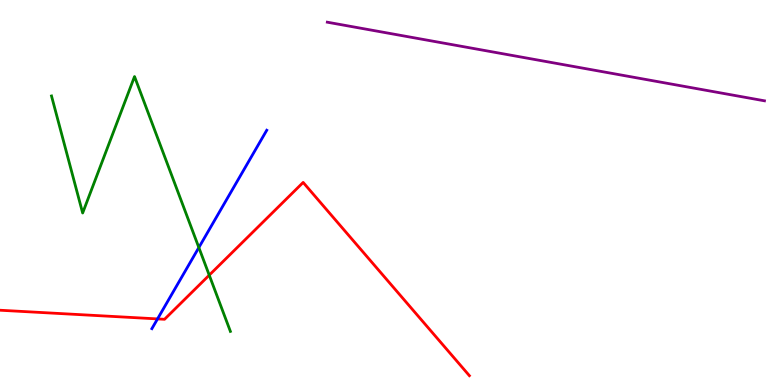[{'lines': ['blue', 'red'], 'intersections': [{'x': 2.03, 'y': 1.72}]}, {'lines': ['green', 'red'], 'intersections': [{'x': 2.7, 'y': 2.85}]}, {'lines': ['purple', 'red'], 'intersections': []}, {'lines': ['blue', 'green'], 'intersections': [{'x': 2.57, 'y': 3.57}]}, {'lines': ['blue', 'purple'], 'intersections': []}, {'lines': ['green', 'purple'], 'intersections': []}]